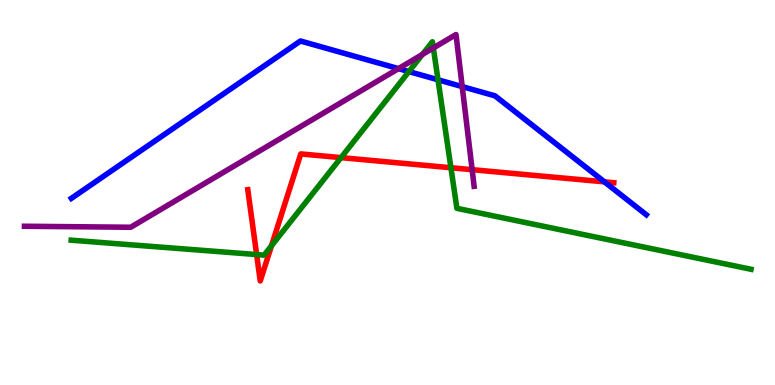[{'lines': ['blue', 'red'], 'intersections': [{'x': 7.8, 'y': 5.28}]}, {'lines': ['green', 'red'], 'intersections': [{'x': 3.31, 'y': 3.39}, {'x': 3.5, 'y': 3.61}, {'x': 4.4, 'y': 5.91}, {'x': 5.82, 'y': 5.64}]}, {'lines': ['purple', 'red'], 'intersections': [{'x': 6.09, 'y': 5.59}]}, {'lines': ['blue', 'green'], 'intersections': [{'x': 5.28, 'y': 8.14}, {'x': 5.65, 'y': 7.93}]}, {'lines': ['blue', 'purple'], 'intersections': [{'x': 5.14, 'y': 8.22}, {'x': 5.96, 'y': 7.75}]}, {'lines': ['green', 'purple'], 'intersections': [{'x': 5.45, 'y': 8.59}, {'x': 5.59, 'y': 8.75}]}]